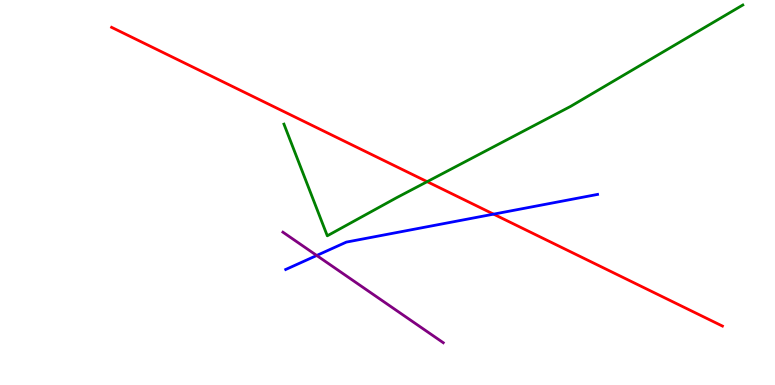[{'lines': ['blue', 'red'], 'intersections': [{'x': 6.37, 'y': 4.44}]}, {'lines': ['green', 'red'], 'intersections': [{'x': 5.51, 'y': 5.28}]}, {'lines': ['purple', 'red'], 'intersections': []}, {'lines': ['blue', 'green'], 'intersections': []}, {'lines': ['blue', 'purple'], 'intersections': [{'x': 4.09, 'y': 3.36}]}, {'lines': ['green', 'purple'], 'intersections': []}]